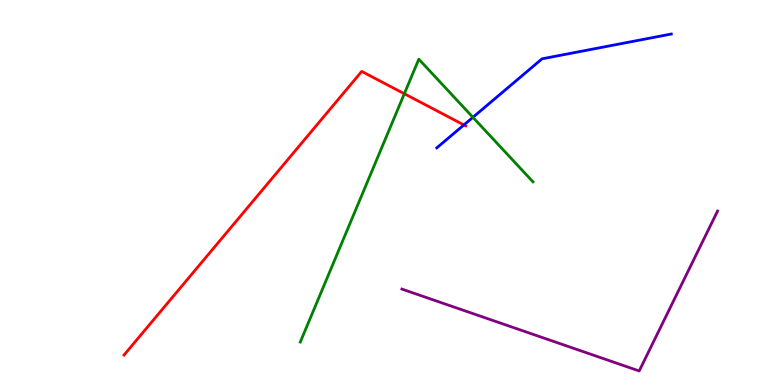[{'lines': ['blue', 'red'], 'intersections': [{'x': 5.99, 'y': 6.75}]}, {'lines': ['green', 'red'], 'intersections': [{'x': 5.22, 'y': 7.57}]}, {'lines': ['purple', 'red'], 'intersections': []}, {'lines': ['blue', 'green'], 'intersections': [{'x': 6.1, 'y': 6.95}]}, {'lines': ['blue', 'purple'], 'intersections': []}, {'lines': ['green', 'purple'], 'intersections': []}]